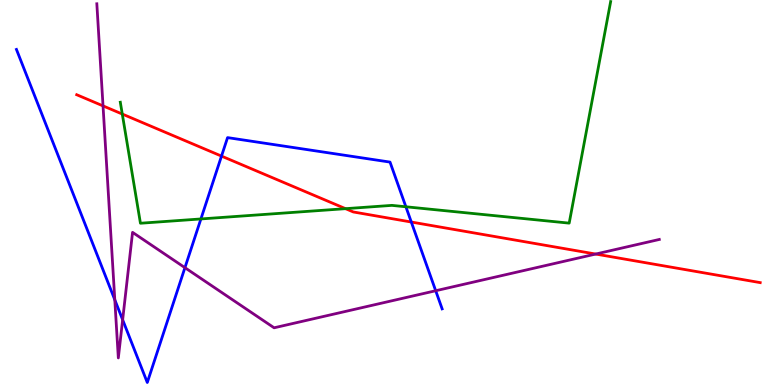[{'lines': ['blue', 'red'], 'intersections': [{'x': 2.86, 'y': 5.95}, {'x': 5.31, 'y': 4.23}]}, {'lines': ['green', 'red'], 'intersections': [{'x': 1.58, 'y': 7.04}, {'x': 4.46, 'y': 4.58}]}, {'lines': ['purple', 'red'], 'intersections': [{'x': 1.33, 'y': 7.25}, {'x': 7.69, 'y': 3.4}]}, {'lines': ['blue', 'green'], 'intersections': [{'x': 2.59, 'y': 4.31}, {'x': 5.24, 'y': 4.63}]}, {'lines': ['blue', 'purple'], 'intersections': [{'x': 1.48, 'y': 2.21}, {'x': 1.58, 'y': 1.69}, {'x': 2.39, 'y': 3.05}, {'x': 5.62, 'y': 2.45}]}, {'lines': ['green', 'purple'], 'intersections': []}]